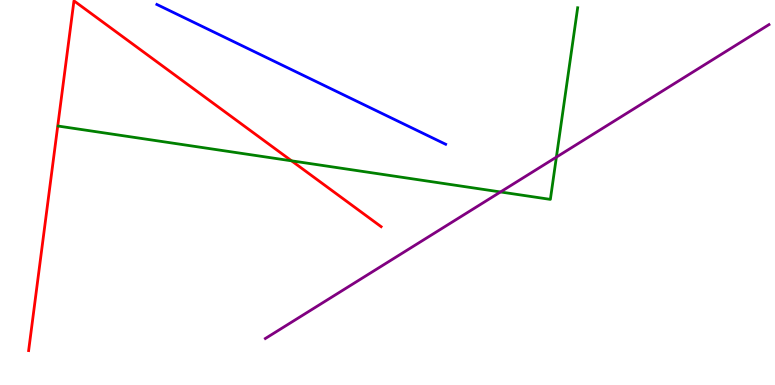[{'lines': ['blue', 'red'], 'intersections': []}, {'lines': ['green', 'red'], 'intersections': [{'x': 3.76, 'y': 5.82}]}, {'lines': ['purple', 'red'], 'intersections': []}, {'lines': ['blue', 'green'], 'intersections': []}, {'lines': ['blue', 'purple'], 'intersections': []}, {'lines': ['green', 'purple'], 'intersections': [{'x': 6.46, 'y': 5.01}, {'x': 7.18, 'y': 5.92}]}]